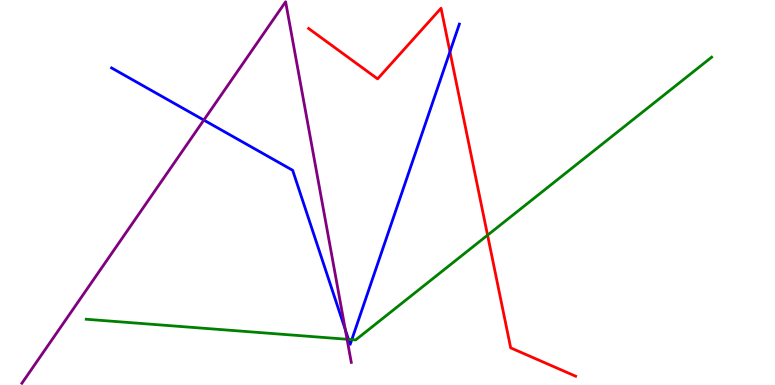[{'lines': ['blue', 'red'], 'intersections': [{'x': 5.81, 'y': 8.66}]}, {'lines': ['green', 'red'], 'intersections': [{'x': 6.29, 'y': 3.89}]}, {'lines': ['purple', 'red'], 'intersections': []}, {'lines': ['blue', 'green'], 'intersections': [{'x': 4.5, 'y': 1.19}, {'x': 4.54, 'y': 1.18}]}, {'lines': ['blue', 'purple'], 'intersections': [{'x': 2.63, 'y': 6.88}, {'x': 4.46, 'y': 1.44}]}, {'lines': ['green', 'purple'], 'intersections': [{'x': 4.48, 'y': 1.19}]}]